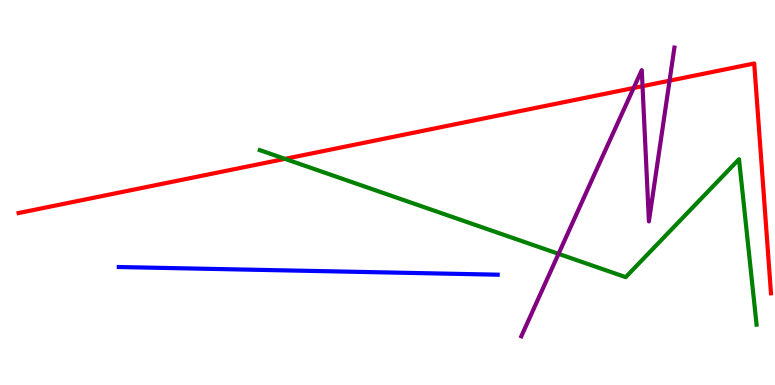[{'lines': ['blue', 'red'], 'intersections': []}, {'lines': ['green', 'red'], 'intersections': [{'x': 3.68, 'y': 5.87}]}, {'lines': ['purple', 'red'], 'intersections': [{'x': 8.18, 'y': 7.71}, {'x': 8.29, 'y': 7.76}, {'x': 8.64, 'y': 7.9}]}, {'lines': ['blue', 'green'], 'intersections': []}, {'lines': ['blue', 'purple'], 'intersections': []}, {'lines': ['green', 'purple'], 'intersections': [{'x': 7.21, 'y': 3.41}]}]